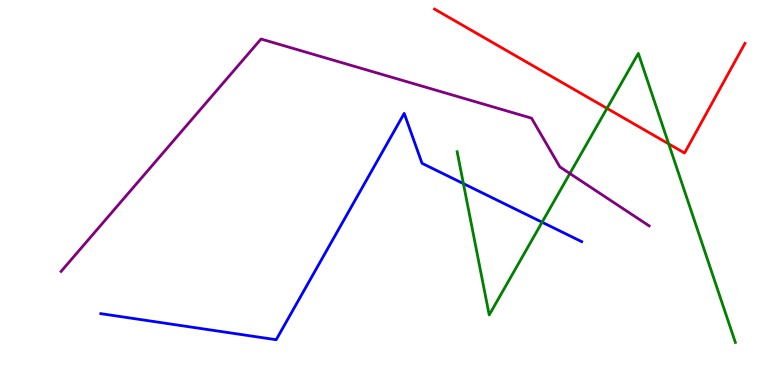[{'lines': ['blue', 'red'], 'intersections': []}, {'lines': ['green', 'red'], 'intersections': [{'x': 7.83, 'y': 7.19}, {'x': 8.63, 'y': 6.26}]}, {'lines': ['purple', 'red'], 'intersections': []}, {'lines': ['blue', 'green'], 'intersections': [{'x': 5.98, 'y': 5.23}, {'x': 6.99, 'y': 4.23}]}, {'lines': ['blue', 'purple'], 'intersections': []}, {'lines': ['green', 'purple'], 'intersections': [{'x': 7.35, 'y': 5.49}]}]